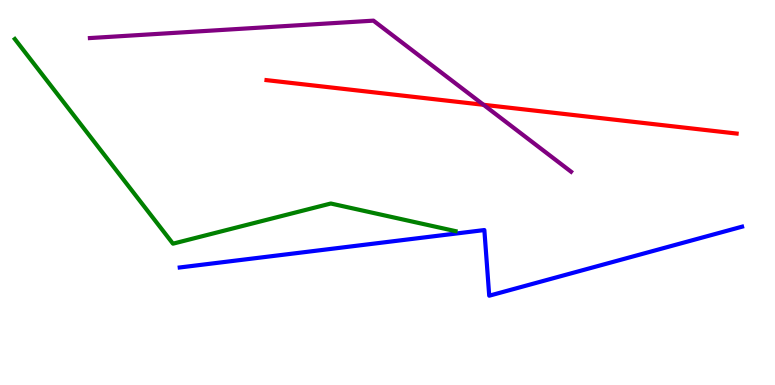[{'lines': ['blue', 'red'], 'intersections': []}, {'lines': ['green', 'red'], 'intersections': []}, {'lines': ['purple', 'red'], 'intersections': [{'x': 6.24, 'y': 7.28}]}, {'lines': ['blue', 'green'], 'intersections': []}, {'lines': ['blue', 'purple'], 'intersections': []}, {'lines': ['green', 'purple'], 'intersections': []}]